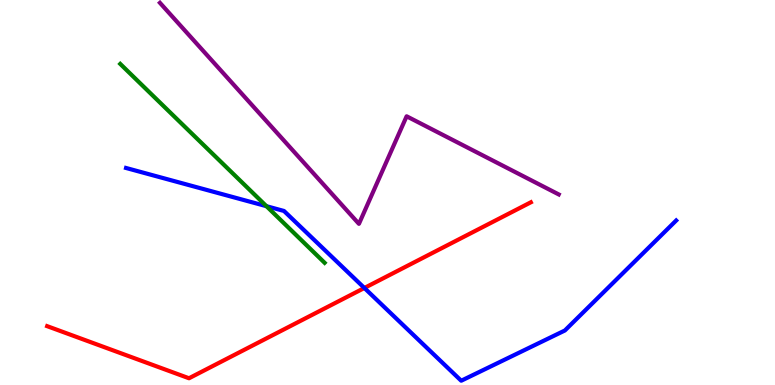[{'lines': ['blue', 'red'], 'intersections': [{'x': 4.7, 'y': 2.52}]}, {'lines': ['green', 'red'], 'intersections': []}, {'lines': ['purple', 'red'], 'intersections': []}, {'lines': ['blue', 'green'], 'intersections': [{'x': 3.44, 'y': 4.64}]}, {'lines': ['blue', 'purple'], 'intersections': []}, {'lines': ['green', 'purple'], 'intersections': []}]